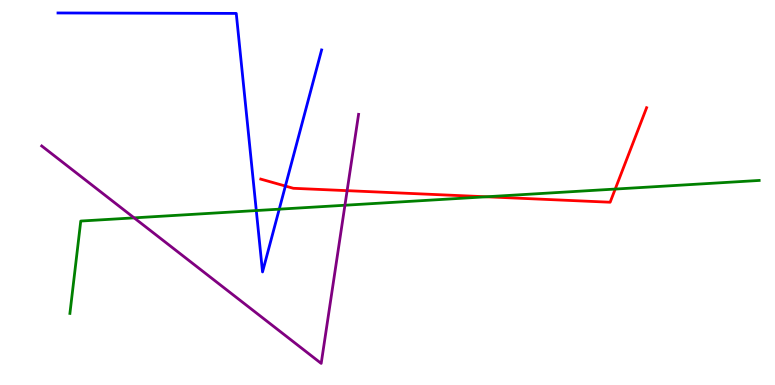[{'lines': ['blue', 'red'], 'intersections': [{'x': 3.68, 'y': 5.17}]}, {'lines': ['green', 'red'], 'intersections': [{'x': 6.27, 'y': 4.89}, {'x': 7.94, 'y': 5.09}]}, {'lines': ['purple', 'red'], 'intersections': [{'x': 4.48, 'y': 5.05}]}, {'lines': ['blue', 'green'], 'intersections': [{'x': 3.31, 'y': 4.53}, {'x': 3.6, 'y': 4.57}]}, {'lines': ['blue', 'purple'], 'intersections': []}, {'lines': ['green', 'purple'], 'intersections': [{'x': 1.73, 'y': 4.34}, {'x': 4.45, 'y': 4.67}]}]